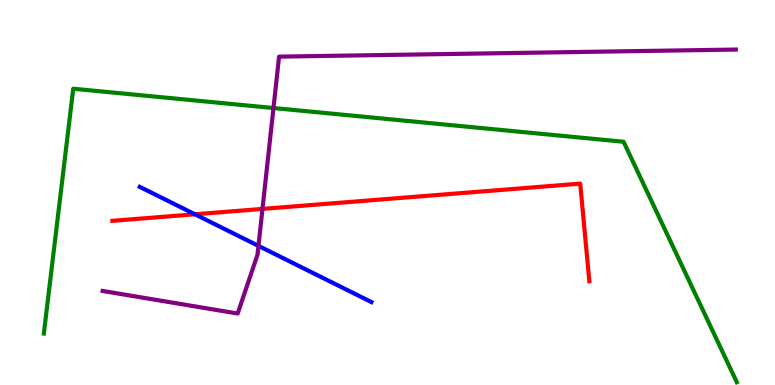[{'lines': ['blue', 'red'], 'intersections': [{'x': 2.52, 'y': 4.43}]}, {'lines': ['green', 'red'], 'intersections': []}, {'lines': ['purple', 'red'], 'intersections': [{'x': 3.39, 'y': 4.57}]}, {'lines': ['blue', 'green'], 'intersections': []}, {'lines': ['blue', 'purple'], 'intersections': [{'x': 3.33, 'y': 3.61}]}, {'lines': ['green', 'purple'], 'intersections': [{'x': 3.53, 'y': 7.19}]}]